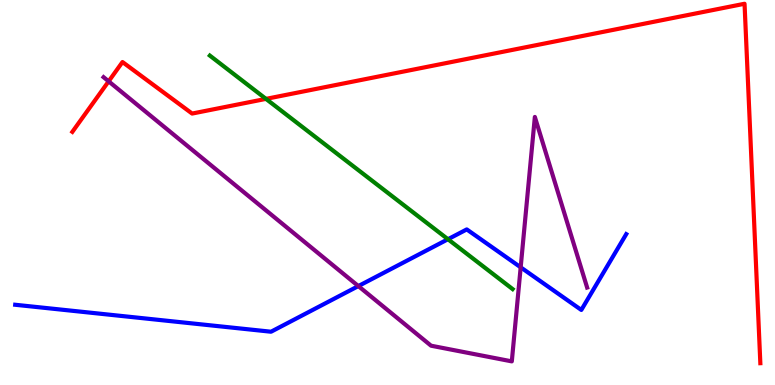[{'lines': ['blue', 'red'], 'intersections': []}, {'lines': ['green', 'red'], 'intersections': [{'x': 3.43, 'y': 7.43}]}, {'lines': ['purple', 'red'], 'intersections': [{'x': 1.4, 'y': 7.89}]}, {'lines': ['blue', 'green'], 'intersections': [{'x': 5.78, 'y': 3.79}]}, {'lines': ['blue', 'purple'], 'intersections': [{'x': 4.62, 'y': 2.57}, {'x': 6.72, 'y': 3.06}]}, {'lines': ['green', 'purple'], 'intersections': []}]